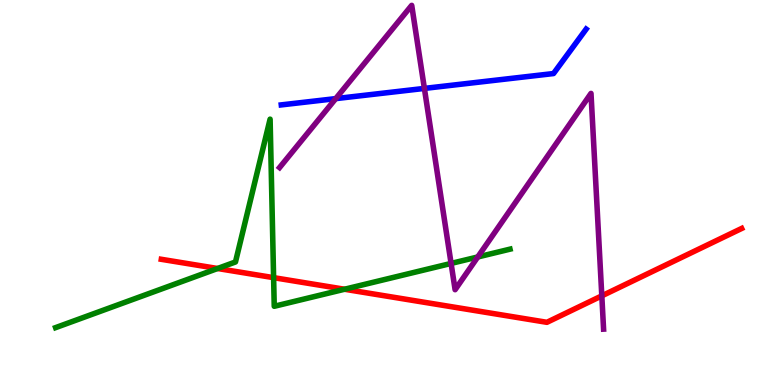[{'lines': ['blue', 'red'], 'intersections': []}, {'lines': ['green', 'red'], 'intersections': [{'x': 2.81, 'y': 3.03}, {'x': 3.53, 'y': 2.79}, {'x': 4.45, 'y': 2.49}]}, {'lines': ['purple', 'red'], 'intersections': [{'x': 7.77, 'y': 2.32}]}, {'lines': ['blue', 'green'], 'intersections': []}, {'lines': ['blue', 'purple'], 'intersections': [{'x': 4.33, 'y': 7.44}, {'x': 5.48, 'y': 7.7}]}, {'lines': ['green', 'purple'], 'intersections': [{'x': 5.82, 'y': 3.16}, {'x': 6.16, 'y': 3.33}]}]